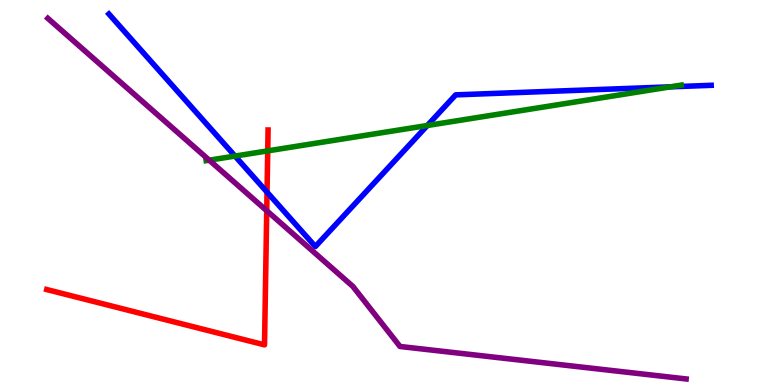[{'lines': ['blue', 'red'], 'intersections': [{'x': 3.45, 'y': 5.01}]}, {'lines': ['green', 'red'], 'intersections': [{'x': 3.45, 'y': 6.08}]}, {'lines': ['purple', 'red'], 'intersections': [{'x': 3.44, 'y': 4.53}]}, {'lines': ['blue', 'green'], 'intersections': [{'x': 3.03, 'y': 5.95}, {'x': 5.51, 'y': 6.74}, {'x': 8.65, 'y': 7.74}]}, {'lines': ['blue', 'purple'], 'intersections': []}, {'lines': ['green', 'purple'], 'intersections': [{'x': 2.7, 'y': 5.84}]}]